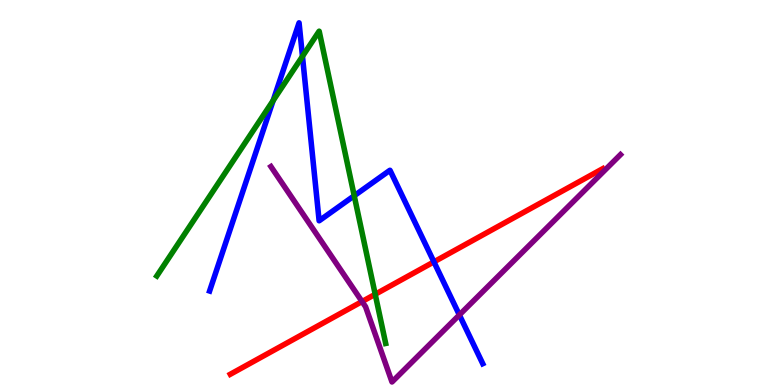[{'lines': ['blue', 'red'], 'intersections': [{'x': 5.6, 'y': 3.2}]}, {'lines': ['green', 'red'], 'intersections': [{'x': 4.84, 'y': 2.36}]}, {'lines': ['purple', 'red'], 'intersections': [{'x': 4.67, 'y': 2.17}]}, {'lines': ['blue', 'green'], 'intersections': [{'x': 3.52, 'y': 7.39}, {'x': 3.9, 'y': 8.54}, {'x': 4.57, 'y': 4.92}]}, {'lines': ['blue', 'purple'], 'intersections': [{'x': 5.93, 'y': 1.82}]}, {'lines': ['green', 'purple'], 'intersections': []}]